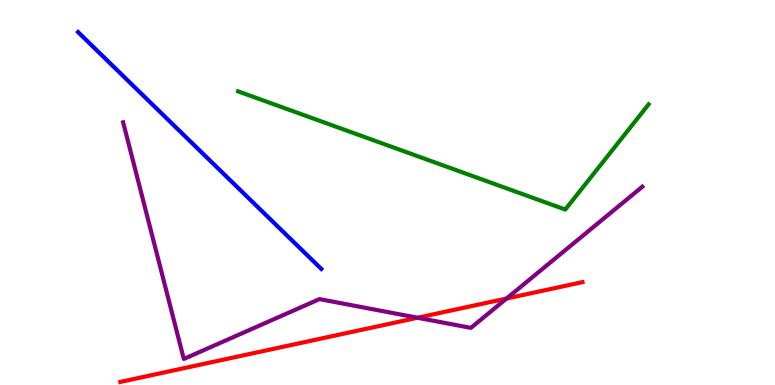[{'lines': ['blue', 'red'], 'intersections': []}, {'lines': ['green', 'red'], 'intersections': []}, {'lines': ['purple', 'red'], 'intersections': [{'x': 5.39, 'y': 1.75}, {'x': 6.54, 'y': 2.25}]}, {'lines': ['blue', 'green'], 'intersections': []}, {'lines': ['blue', 'purple'], 'intersections': []}, {'lines': ['green', 'purple'], 'intersections': []}]